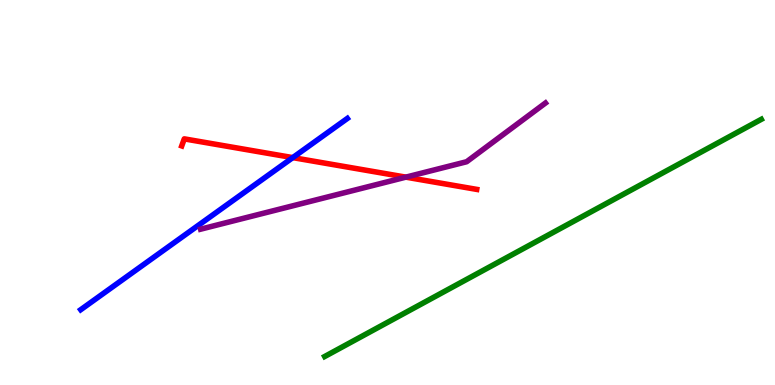[{'lines': ['blue', 'red'], 'intersections': [{'x': 3.78, 'y': 5.91}]}, {'lines': ['green', 'red'], 'intersections': []}, {'lines': ['purple', 'red'], 'intersections': [{'x': 5.24, 'y': 5.4}]}, {'lines': ['blue', 'green'], 'intersections': []}, {'lines': ['blue', 'purple'], 'intersections': []}, {'lines': ['green', 'purple'], 'intersections': []}]